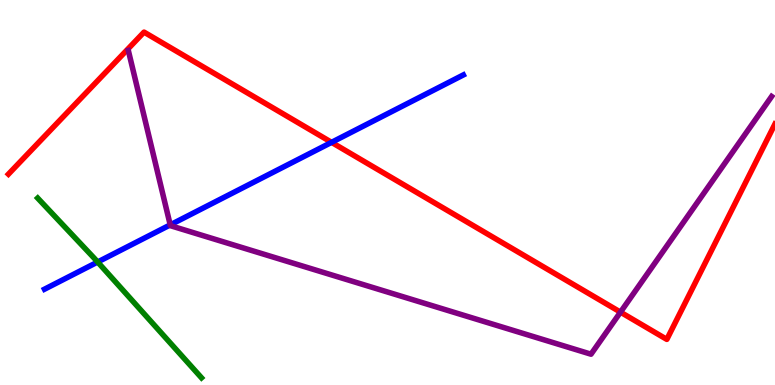[{'lines': ['blue', 'red'], 'intersections': [{'x': 4.28, 'y': 6.3}]}, {'lines': ['green', 'red'], 'intersections': []}, {'lines': ['purple', 'red'], 'intersections': [{'x': 8.01, 'y': 1.89}]}, {'lines': ['blue', 'green'], 'intersections': [{'x': 1.26, 'y': 3.19}]}, {'lines': ['blue', 'purple'], 'intersections': [{'x': 2.2, 'y': 4.16}]}, {'lines': ['green', 'purple'], 'intersections': []}]